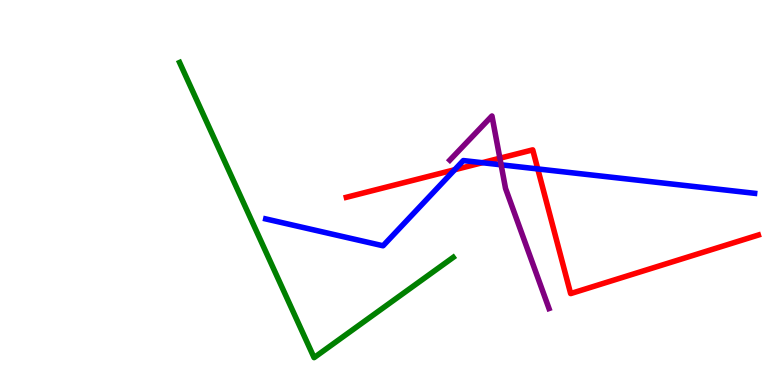[{'lines': ['blue', 'red'], 'intersections': [{'x': 5.87, 'y': 5.59}, {'x': 6.22, 'y': 5.77}, {'x': 6.94, 'y': 5.61}]}, {'lines': ['green', 'red'], 'intersections': []}, {'lines': ['purple', 'red'], 'intersections': [{'x': 6.45, 'y': 5.89}]}, {'lines': ['blue', 'green'], 'intersections': []}, {'lines': ['blue', 'purple'], 'intersections': [{'x': 6.47, 'y': 5.72}]}, {'lines': ['green', 'purple'], 'intersections': []}]